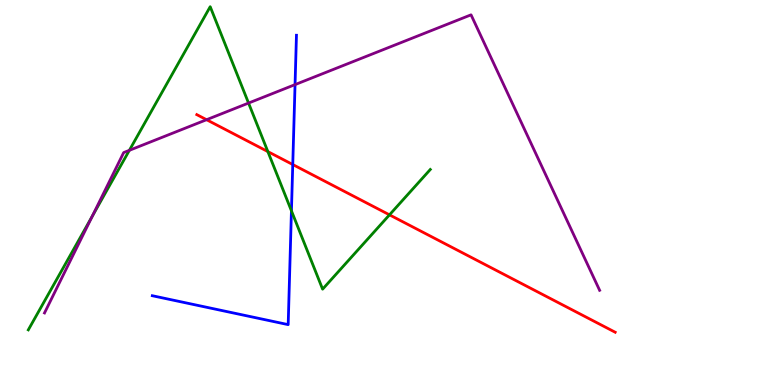[{'lines': ['blue', 'red'], 'intersections': [{'x': 3.78, 'y': 5.73}]}, {'lines': ['green', 'red'], 'intersections': [{'x': 3.46, 'y': 6.06}, {'x': 5.03, 'y': 4.42}]}, {'lines': ['purple', 'red'], 'intersections': [{'x': 2.67, 'y': 6.89}]}, {'lines': ['blue', 'green'], 'intersections': [{'x': 3.76, 'y': 4.52}]}, {'lines': ['blue', 'purple'], 'intersections': [{'x': 3.81, 'y': 7.8}]}, {'lines': ['green', 'purple'], 'intersections': [{'x': 1.19, 'y': 4.38}, {'x': 1.67, 'y': 6.1}, {'x': 3.21, 'y': 7.32}]}]